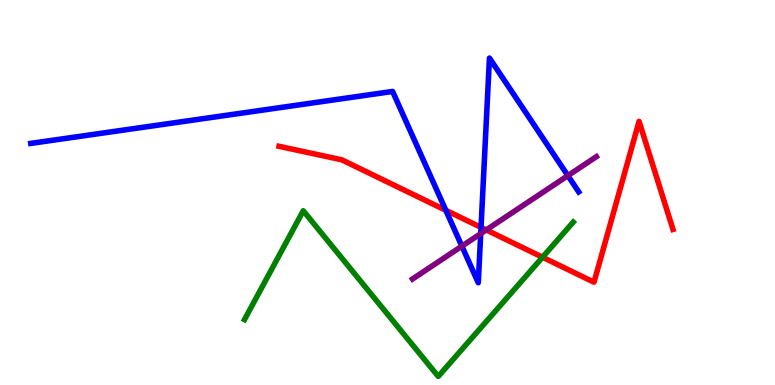[{'lines': ['blue', 'red'], 'intersections': [{'x': 5.75, 'y': 4.54}, {'x': 6.21, 'y': 4.09}]}, {'lines': ['green', 'red'], 'intersections': [{'x': 7.0, 'y': 3.32}]}, {'lines': ['purple', 'red'], 'intersections': [{'x': 6.27, 'y': 4.03}]}, {'lines': ['blue', 'green'], 'intersections': []}, {'lines': ['blue', 'purple'], 'intersections': [{'x': 5.96, 'y': 3.61}, {'x': 6.2, 'y': 3.93}, {'x': 7.33, 'y': 5.44}]}, {'lines': ['green', 'purple'], 'intersections': []}]